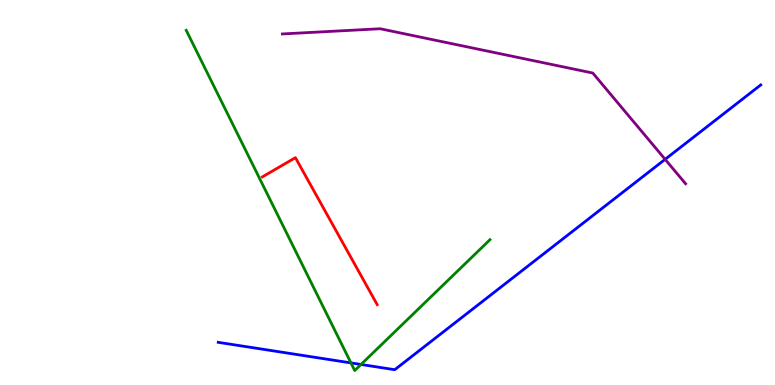[{'lines': ['blue', 'red'], 'intersections': []}, {'lines': ['green', 'red'], 'intersections': []}, {'lines': ['purple', 'red'], 'intersections': []}, {'lines': ['blue', 'green'], 'intersections': [{'x': 4.53, 'y': 0.574}, {'x': 4.66, 'y': 0.533}]}, {'lines': ['blue', 'purple'], 'intersections': [{'x': 8.58, 'y': 5.86}]}, {'lines': ['green', 'purple'], 'intersections': []}]